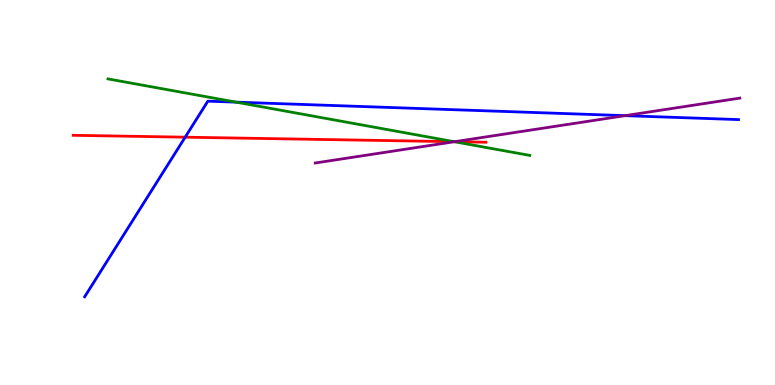[{'lines': ['blue', 'red'], 'intersections': [{'x': 2.39, 'y': 6.44}]}, {'lines': ['green', 'red'], 'intersections': [{'x': 5.86, 'y': 6.32}]}, {'lines': ['purple', 'red'], 'intersections': [{'x': 5.87, 'y': 6.32}]}, {'lines': ['blue', 'green'], 'intersections': [{'x': 3.05, 'y': 7.35}]}, {'lines': ['blue', 'purple'], 'intersections': [{'x': 8.07, 'y': 7.0}]}, {'lines': ['green', 'purple'], 'intersections': [{'x': 5.86, 'y': 6.32}]}]